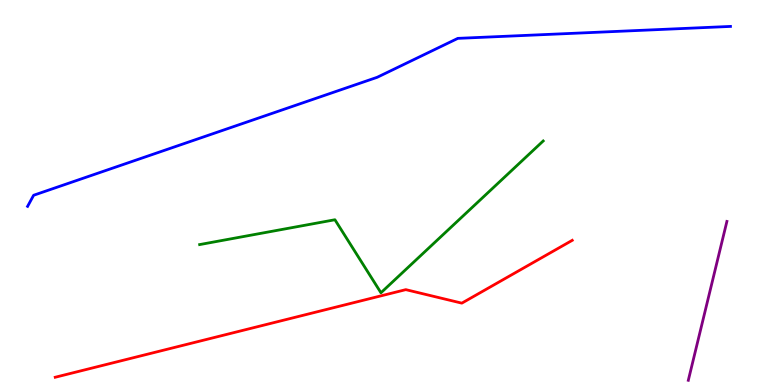[{'lines': ['blue', 'red'], 'intersections': []}, {'lines': ['green', 'red'], 'intersections': []}, {'lines': ['purple', 'red'], 'intersections': []}, {'lines': ['blue', 'green'], 'intersections': []}, {'lines': ['blue', 'purple'], 'intersections': []}, {'lines': ['green', 'purple'], 'intersections': []}]